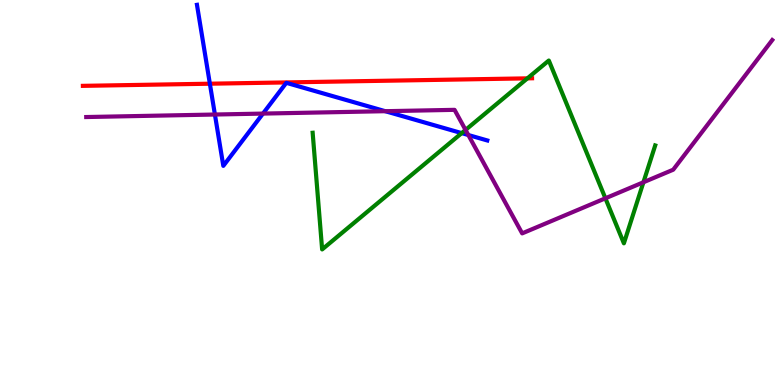[{'lines': ['blue', 'red'], 'intersections': [{'x': 2.71, 'y': 7.83}]}, {'lines': ['green', 'red'], 'intersections': [{'x': 6.81, 'y': 7.96}]}, {'lines': ['purple', 'red'], 'intersections': []}, {'lines': ['blue', 'green'], 'intersections': [{'x': 5.96, 'y': 6.54}]}, {'lines': ['blue', 'purple'], 'intersections': [{'x': 2.77, 'y': 7.03}, {'x': 3.39, 'y': 7.05}, {'x': 4.97, 'y': 7.11}, {'x': 6.04, 'y': 6.49}]}, {'lines': ['green', 'purple'], 'intersections': [{'x': 6.01, 'y': 6.63}, {'x': 7.81, 'y': 4.85}, {'x': 8.3, 'y': 5.27}]}]